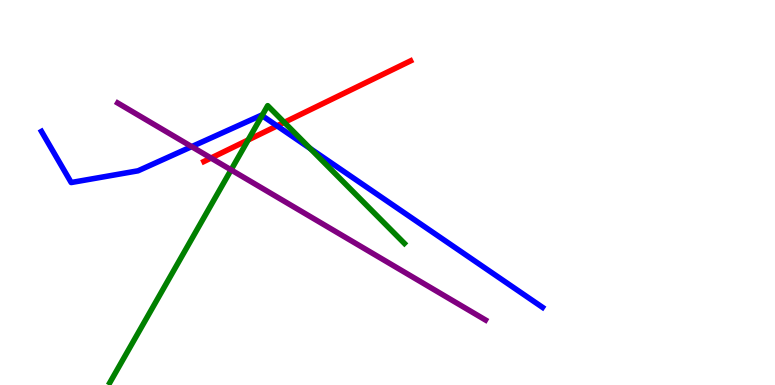[{'lines': ['blue', 'red'], 'intersections': [{'x': 3.58, 'y': 6.73}]}, {'lines': ['green', 'red'], 'intersections': [{'x': 3.2, 'y': 6.36}, {'x': 3.67, 'y': 6.82}]}, {'lines': ['purple', 'red'], 'intersections': [{'x': 2.72, 'y': 5.89}]}, {'lines': ['blue', 'green'], 'intersections': [{'x': 3.38, 'y': 7.0}, {'x': 4.0, 'y': 6.14}]}, {'lines': ['blue', 'purple'], 'intersections': [{'x': 2.47, 'y': 6.19}]}, {'lines': ['green', 'purple'], 'intersections': [{'x': 2.98, 'y': 5.59}]}]